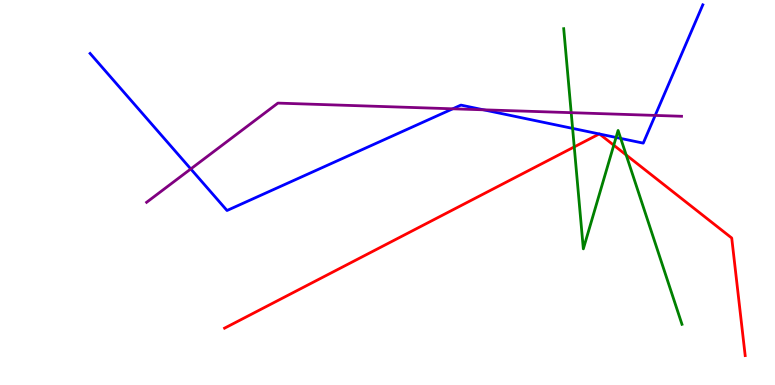[{'lines': ['blue', 'red'], 'intersections': [{'x': 7.73, 'y': 6.52}, {'x': 7.74, 'y': 6.52}]}, {'lines': ['green', 'red'], 'intersections': [{'x': 7.41, 'y': 6.18}, {'x': 7.92, 'y': 6.23}, {'x': 8.08, 'y': 5.97}]}, {'lines': ['purple', 'red'], 'intersections': []}, {'lines': ['blue', 'green'], 'intersections': [{'x': 7.39, 'y': 6.67}, {'x': 7.95, 'y': 6.43}, {'x': 8.01, 'y': 6.4}]}, {'lines': ['blue', 'purple'], 'intersections': [{'x': 2.46, 'y': 5.61}, {'x': 5.84, 'y': 7.17}, {'x': 6.24, 'y': 7.15}, {'x': 8.45, 'y': 7.0}]}, {'lines': ['green', 'purple'], 'intersections': [{'x': 7.37, 'y': 7.07}]}]